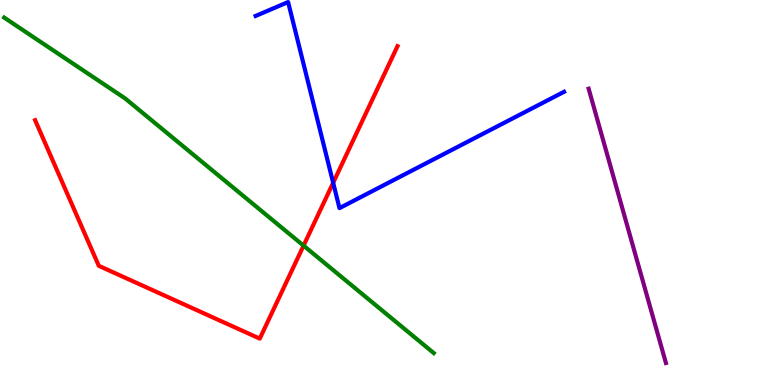[{'lines': ['blue', 'red'], 'intersections': [{'x': 4.3, 'y': 5.25}]}, {'lines': ['green', 'red'], 'intersections': [{'x': 3.92, 'y': 3.62}]}, {'lines': ['purple', 'red'], 'intersections': []}, {'lines': ['blue', 'green'], 'intersections': []}, {'lines': ['blue', 'purple'], 'intersections': []}, {'lines': ['green', 'purple'], 'intersections': []}]